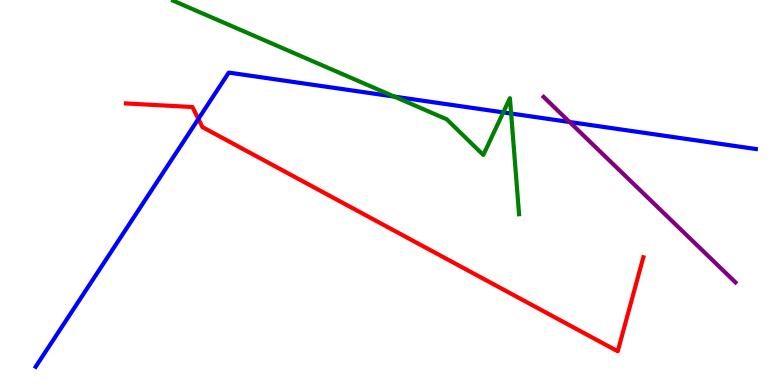[{'lines': ['blue', 'red'], 'intersections': [{'x': 2.56, 'y': 6.91}]}, {'lines': ['green', 'red'], 'intersections': []}, {'lines': ['purple', 'red'], 'intersections': []}, {'lines': ['blue', 'green'], 'intersections': [{'x': 5.09, 'y': 7.49}, {'x': 6.49, 'y': 7.08}, {'x': 6.6, 'y': 7.05}]}, {'lines': ['blue', 'purple'], 'intersections': [{'x': 7.35, 'y': 6.83}]}, {'lines': ['green', 'purple'], 'intersections': []}]